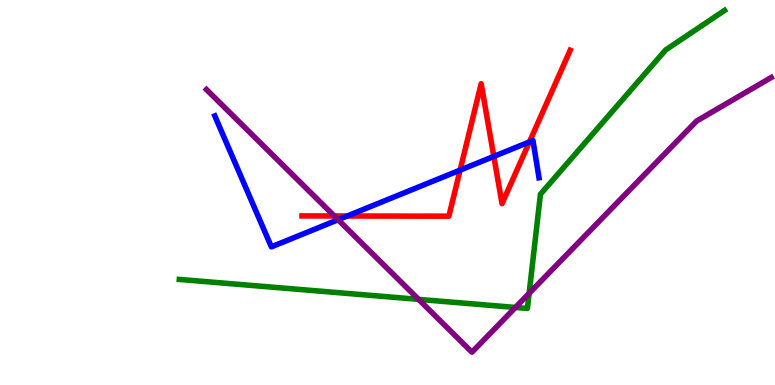[{'lines': ['blue', 'red'], 'intersections': [{'x': 4.48, 'y': 4.39}, {'x': 5.94, 'y': 5.58}, {'x': 6.37, 'y': 5.94}, {'x': 6.83, 'y': 6.31}]}, {'lines': ['green', 'red'], 'intersections': []}, {'lines': ['purple', 'red'], 'intersections': [{'x': 4.31, 'y': 4.39}]}, {'lines': ['blue', 'green'], 'intersections': []}, {'lines': ['blue', 'purple'], 'intersections': [{'x': 4.36, 'y': 4.29}]}, {'lines': ['green', 'purple'], 'intersections': [{'x': 5.4, 'y': 2.22}, {'x': 6.65, 'y': 2.01}, {'x': 6.83, 'y': 2.38}]}]